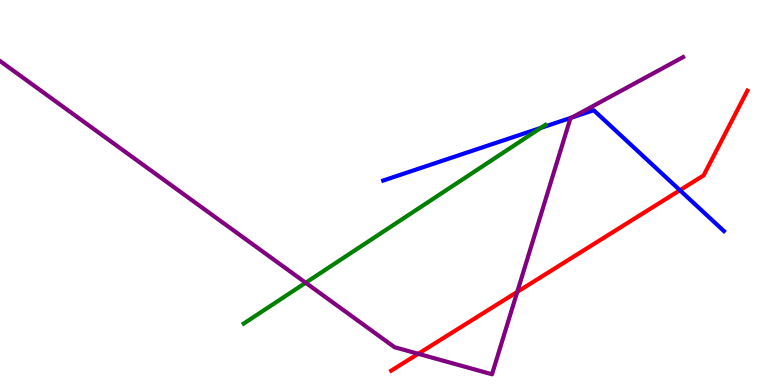[{'lines': ['blue', 'red'], 'intersections': [{'x': 8.77, 'y': 5.06}]}, {'lines': ['green', 'red'], 'intersections': []}, {'lines': ['purple', 'red'], 'intersections': [{'x': 5.4, 'y': 0.811}, {'x': 6.67, 'y': 2.42}]}, {'lines': ['blue', 'green'], 'intersections': [{'x': 6.98, 'y': 6.68}]}, {'lines': ['blue', 'purple'], 'intersections': [{'x': 7.38, 'y': 6.95}]}, {'lines': ['green', 'purple'], 'intersections': [{'x': 3.94, 'y': 2.66}]}]